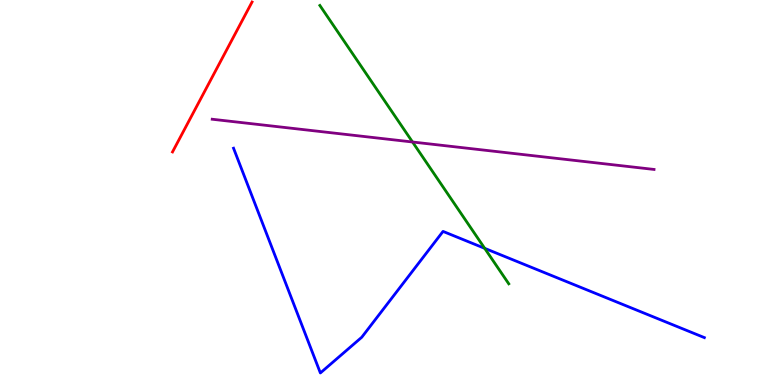[{'lines': ['blue', 'red'], 'intersections': []}, {'lines': ['green', 'red'], 'intersections': []}, {'lines': ['purple', 'red'], 'intersections': []}, {'lines': ['blue', 'green'], 'intersections': [{'x': 6.25, 'y': 3.55}]}, {'lines': ['blue', 'purple'], 'intersections': []}, {'lines': ['green', 'purple'], 'intersections': [{'x': 5.32, 'y': 6.31}]}]